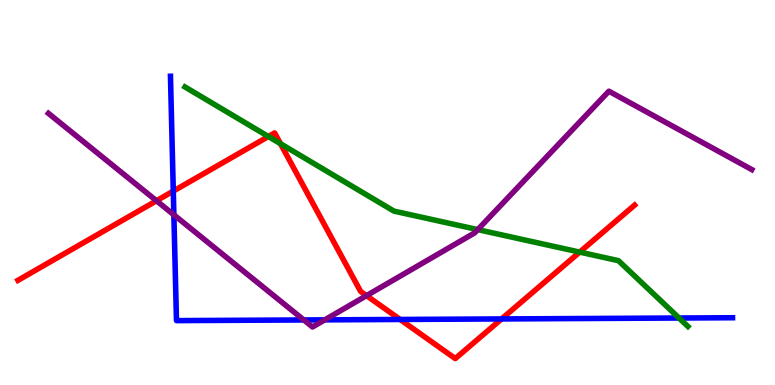[{'lines': ['blue', 'red'], 'intersections': [{'x': 2.24, 'y': 5.04}, {'x': 5.16, 'y': 1.7}, {'x': 6.47, 'y': 1.72}]}, {'lines': ['green', 'red'], 'intersections': [{'x': 3.46, 'y': 6.45}, {'x': 3.62, 'y': 6.27}, {'x': 7.48, 'y': 3.45}]}, {'lines': ['purple', 'red'], 'intersections': [{'x': 2.02, 'y': 4.79}, {'x': 4.73, 'y': 2.32}]}, {'lines': ['blue', 'green'], 'intersections': [{'x': 8.76, 'y': 1.74}]}, {'lines': ['blue', 'purple'], 'intersections': [{'x': 2.24, 'y': 4.42}, {'x': 3.92, 'y': 1.69}, {'x': 4.19, 'y': 1.69}]}, {'lines': ['green', 'purple'], 'intersections': [{'x': 6.16, 'y': 4.04}]}]